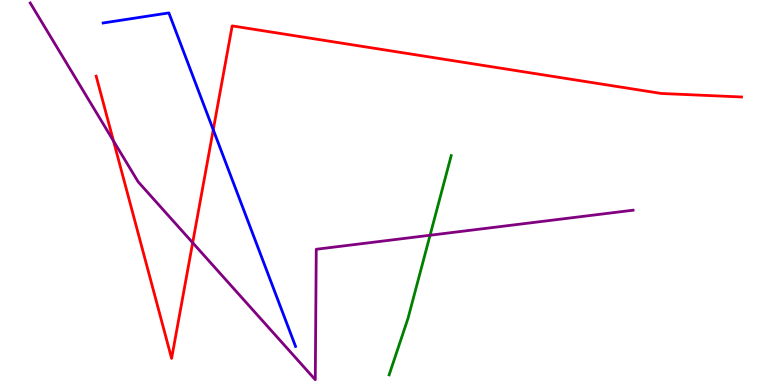[{'lines': ['blue', 'red'], 'intersections': [{'x': 2.75, 'y': 6.63}]}, {'lines': ['green', 'red'], 'intersections': []}, {'lines': ['purple', 'red'], 'intersections': [{'x': 1.46, 'y': 6.34}, {'x': 2.49, 'y': 3.7}]}, {'lines': ['blue', 'green'], 'intersections': []}, {'lines': ['blue', 'purple'], 'intersections': []}, {'lines': ['green', 'purple'], 'intersections': [{'x': 5.55, 'y': 3.89}]}]